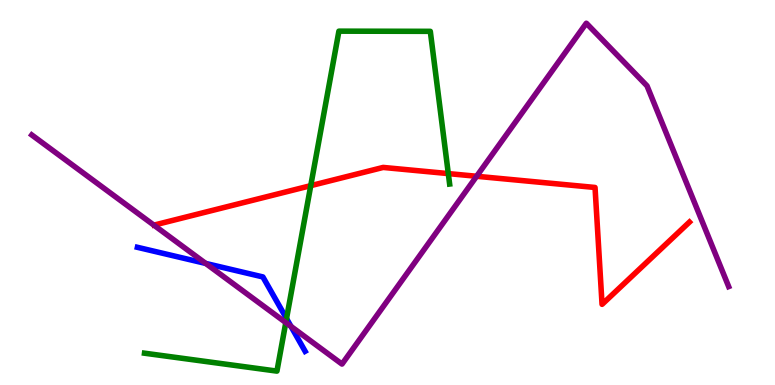[{'lines': ['blue', 'red'], 'intersections': []}, {'lines': ['green', 'red'], 'intersections': [{'x': 4.01, 'y': 5.18}, {'x': 5.78, 'y': 5.49}]}, {'lines': ['purple', 'red'], 'intersections': [{'x': 6.15, 'y': 5.42}]}, {'lines': ['blue', 'green'], 'intersections': [{'x': 3.7, 'y': 1.73}]}, {'lines': ['blue', 'purple'], 'intersections': [{'x': 2.65, 'y': 3.16}, {'x': 3.75, 'y': 1.52}]}, {'lines': ['green', 'purple'], 'intersections': [{'x': 3.69, 'y': 1.62}]}]